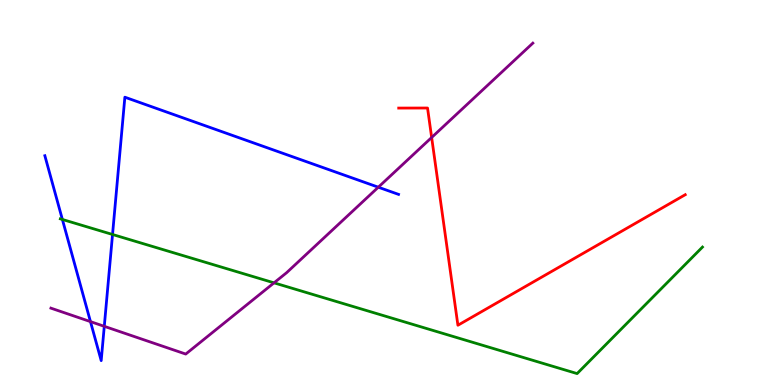[{'lines': ['blue', 'red'], 'intersections': []}, {'lines': ['green', 'red'], 'intersections': []}, {'lines': ['purple', 'red'], 'intersections': [{'x': 5.57, 'y': 6.43}]}, {'lines': ['blue', 'green'], 'intersections': [{'x': 0.805, 'y': 4.3}, {'x': 1.45, 'y': 3.91}]}, {'lines': ['blue', 'purple'], 'intersections': [{'x': 1.17, 'y': 1.65}, {'x': 1.35, 'y': 1.52}, {'x': 4.88, 'y': 5.14}]}, {'lines': ['green', 'purple'], 'intersections': [{'x': 3.54, 'y': 2.65}]}]